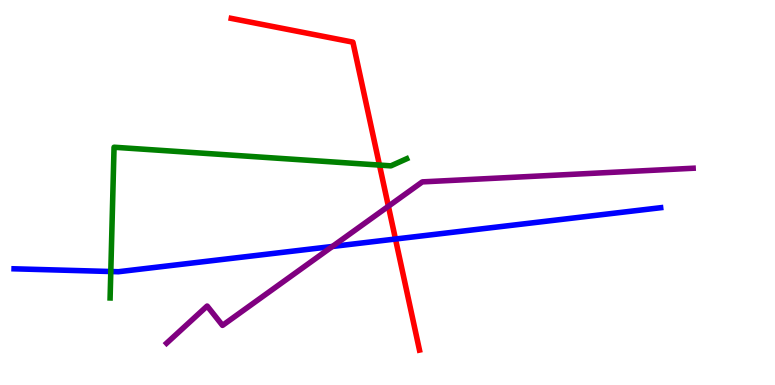[{'lines': ['blue', 'red'], 'intersections': [{'x': 5.1, 'y': 3.79}]}, {'lines': ['green', 'red'], 'intersections': [{'x': 4.9, 'y': 5.71}]}, {'lines': ['purple', 'red'], 'intersections': [{'x': 5.01, 'y': 4.64}]}, {'lines': ['blue', 'green'], 'intersections': [{'x': 1.43, 'y': 2.95}]}, {'lines': ['blue', 'purple'], 'intersections': [{'x': 4.29, 'y': 3.6}]}, {'lines': ['green', 'purple'], 'intersections': []}]